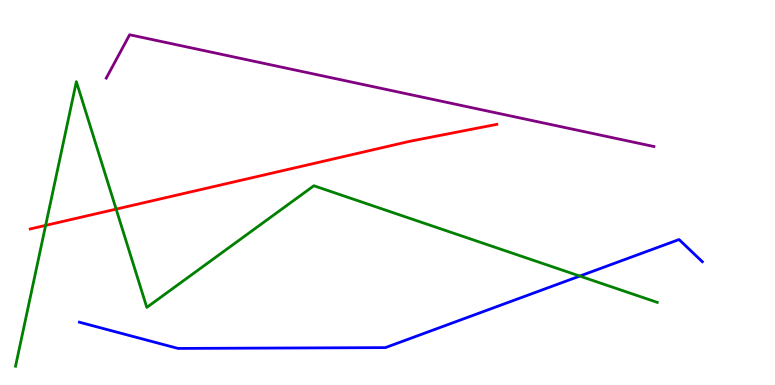[{'lines': ['blue', 'red'], 'intersections': []}, {'lines': ['green', 'red'], 'intersections': [{'x': 0.589, 'y': 4.15}, {'x': 1.5, 'y': 4.57}]}, {'lines': ['purple', 'red'], 'intersections': []}, {'lines': ['blue', 'green'], 'intersections': [{'x': 7.48, 'y': 2.83}]}, {'lines': ['blue', 'purple'], 'intersections': []}, {'lines': ['green', 'purple'], 'intersections': []}]